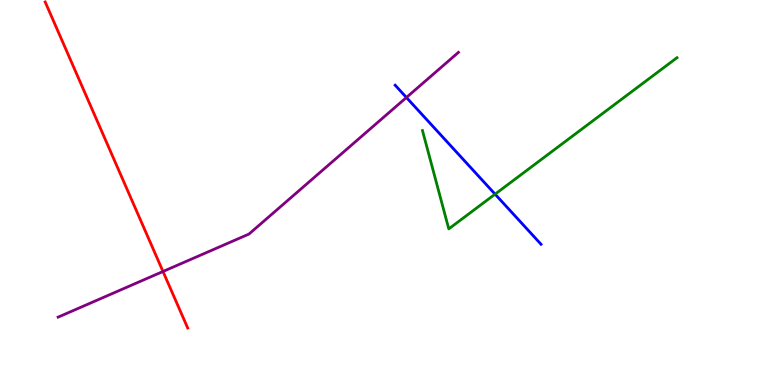[{'lines': ['blue', 'red'], 'intersections': []}, {'lines': ['green', 'red'], 'intersections': []}, {'lines': ['purple', 'red'], 'intersections': [{'x': 2.1, 'y': 2.95}]}, {'lines': ['blue', 'green'], 'intersections': [{'x': 6.39, 'y': 4.96}]}, {'lines': ['blue', 'purple'], 'intersections': [{'x': 5.24, 'y': 7.47}]}, {'lines': ['green', 'purple'], 'intersections': []}]